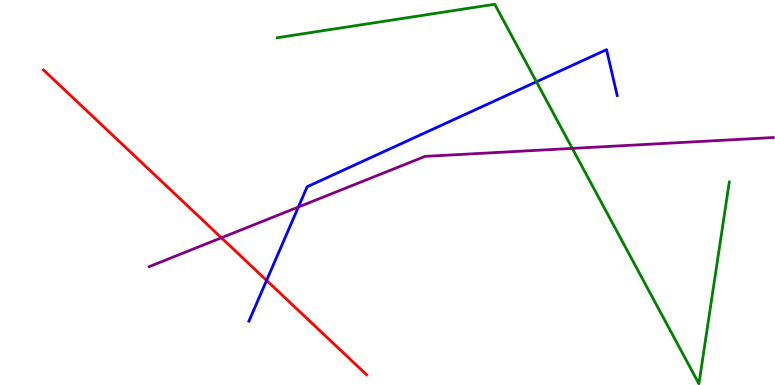[{'lines': ['blue', 'red'], 'intersections': [{'x': 3.44, 'y': 2.72}]}, {'lines': ['green', 'red'], 'intersections': []}, {'lines': ['purple', 'red'], 'intersections': [{'x': 2.86, 'y': 3.82}]}, {'lines': ['blue', 'green'], 'intersections': [{'x': 6.92, 'y': 7.88}]}, {'lines': ['blue', 'purple'], 'intersections': [{'x': 3.85, 'y': 4.62}]}, {'lines': ['green', 'purple'], 'intersections': [{'x': 7.38, 'y': 6.15}]}]